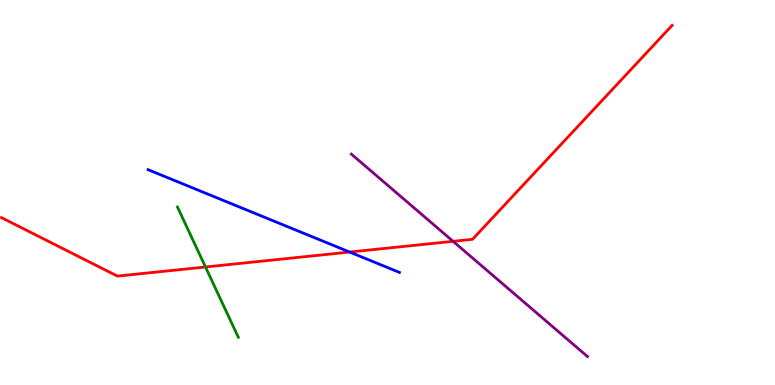[{'lines': ['blue', 'red'], 'intersections': [{'x': 4.51, 'y': 3.45}]}, {'lines': ['green', 'red'], 'intersections': [{'x': 2.65, 'y': 3.07}]}, {'lines': ['purple', 'red'], 'intersections': [{'x': 5.85, 'y': 3.73}]}, {'lines': ['blue', 'green'], 'intersections': []}, {'lines': ['blue', 'purple'], 'intersections': []}, {'lines': ['green', 'purple'], 'intersections': []}]